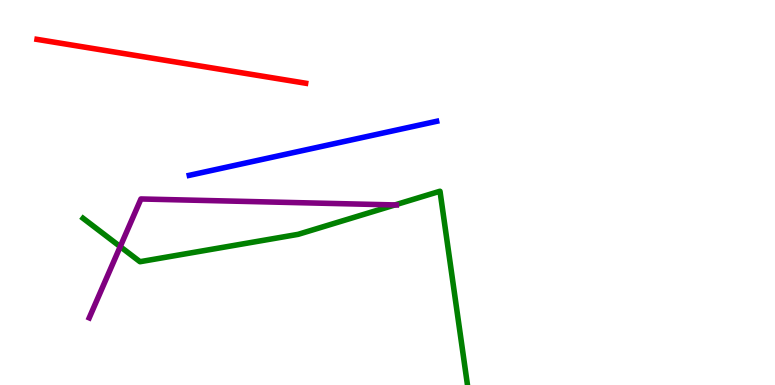[{'lines': ['blue', 'red'], 'intersections': []}, {'lines': ['green', 'red'], 'intersections': []}, {'lines': ['purple', 'red'], 'intersections': []}, {'lines': ['blue', 'green'], 'intersections': []}, {'lines': ['blue', 'purple'], 'intersections': []}, {'lines': ['green', 'purple'], 'intersections': [{'x': 1.55, 'y': 3.59}, {'x': 5.1, 'y': 4.68}]}]